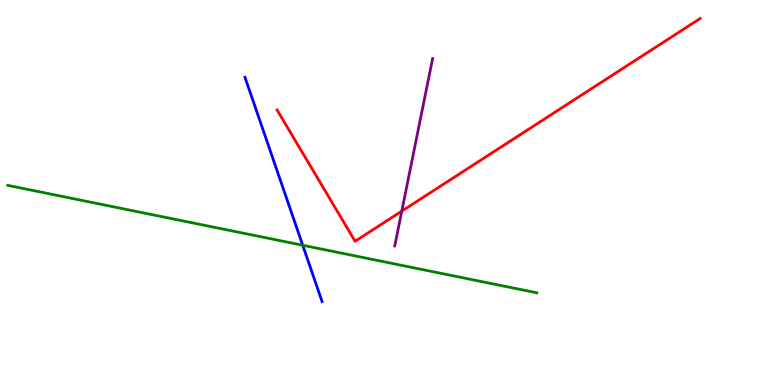[{'lines': ['blue', 'red'], 'intersections': []}, {'lines': ['green', 'red'], 'intersections': []}, {'lines': ['purple', 'red'], 'intersections': [{'x': 5.18, 'y': 4.52}]}, {'lines': ['blue', 'green'], 'intersections': [{'x': 3.91, 'y': 3.63}]}, {'lines': ['blue', 'purple'], 'intersections': []}, {'lines': ['green', 'purple'], 'intersections': []}]